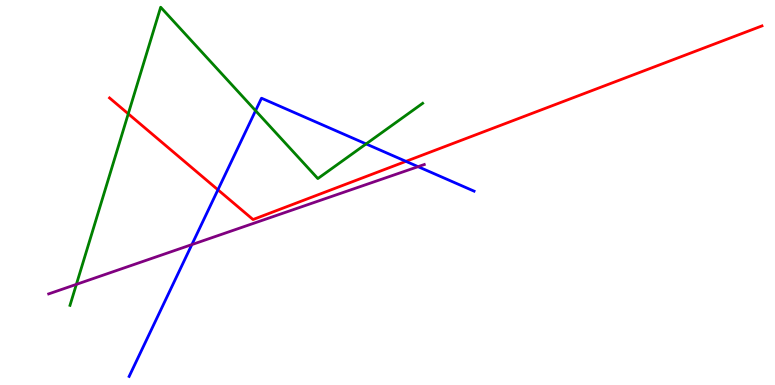[{'lines': ['blue', 'red'], 'intersections': [{'x': 2.81, 'y': 5.07}, {'x': 5.24, 'y': 5.81}]}, {'lines': ['green', 'red'], 'intersections': [{'x': 1.65, 'y': 7.04}]}, {'lines': ['purple', 'red'], 'intersections': []}, {'lines': ['blue', 'green'], 'intersections': [{'x': 3.3, 'y': 7.13}, {'x': 4.72, 'y': 6.26}]}, {'lines': ['blue', 'purple'], 'intersections': [{'x': 2.48, 'y': 3.65}, {'x': 5.39, 'y': 5.67}]}, {'lines': ['green', 'purple'], 'intersections': [{'x': 0.986, 'y': 2.61}]}]